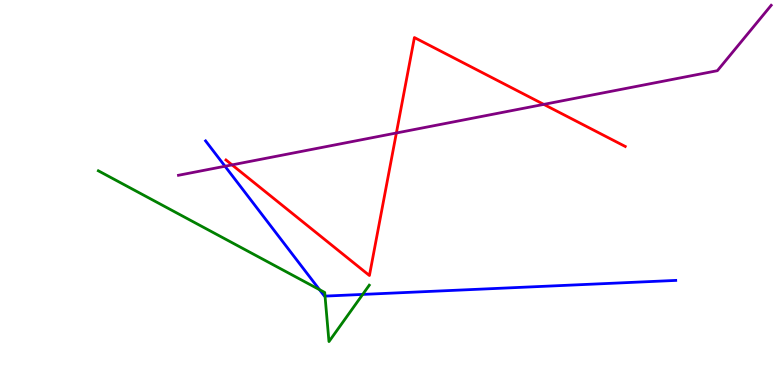[{'lines': ['blue', 'red'], 'intersections': []}, {'lines': ['green', 'red'], 'intersections': []}, {'lines': ['purple', 'red'], 'intersections': [{'x': 2.99, 'y': 5.72}, {'x': 5.11, 'y': 6.55}, {'x': 7.02, 'y': 7.29}]}, {'lines': ['blue', 'green'], 'intersections': [{'x': 4.12, 'y': 2.48}, {'x': 4.19, 'y': 2.31}, {'x': 4.68, 'y': 2.35}]}, {'lines': ['blue', 'purple'], 'intersections': [{'x': 2.9, 'y': 5.68}]}, {'lines': ['green', 'purple'], 'intersections': []}]